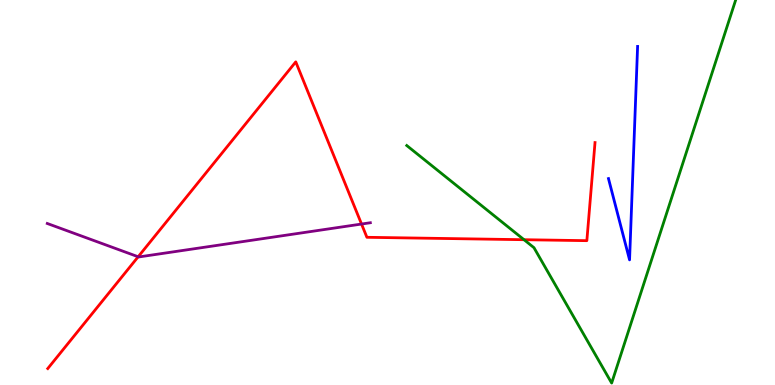[{'lines': ['blue', 'red'], 'intersections': []}, {'lines': ['green', 'red'], 'intersections': [{'x': 6.76, 'y': 3.77}]}, {'lines': ['purple', 'red'], 'intersections': [{'x': 1.78, 'y': 3.33}, {'x': 4.66, 'y': 4.18}]}, {'lines': ['blue', 'green'], 'intersections': []}, {'lines': ['blue', 'purple'], 'intersections': []}, {'lines': ['green', 'purple'], 'intersections': []}]